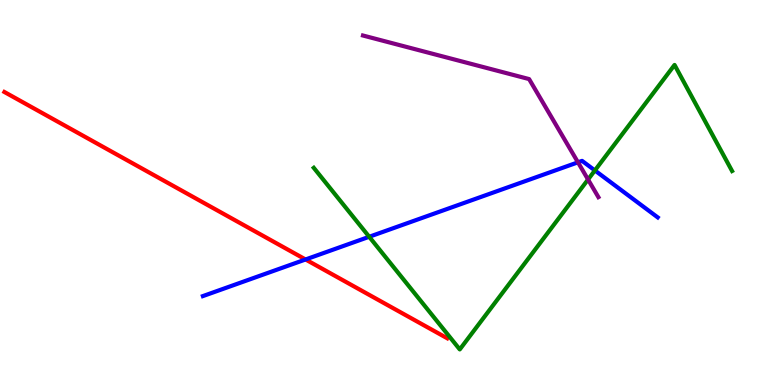[{'lines': ['blue', 'red'], 'intersections': [{'x': 3.94, 'y': 3.26}]}, {'lines': ['green', 'red'], 'intersections': []}, {'lines': ['purple', 'red'], 'intersections': []}, {'lines': ['blue', 'green'], 'intersections': [{'x': 4.76, 'y': 3.85}, {'x': 7.68, 'y': 5.57}]}, {'lines': ['blue', 'purple'], 'intersections': [{'x': 7.46, 'y': 5.78}]}, {'lines': ['green', 'purple'], 'intersections': [{'x': 7.59, 'y': 5.34}]}]